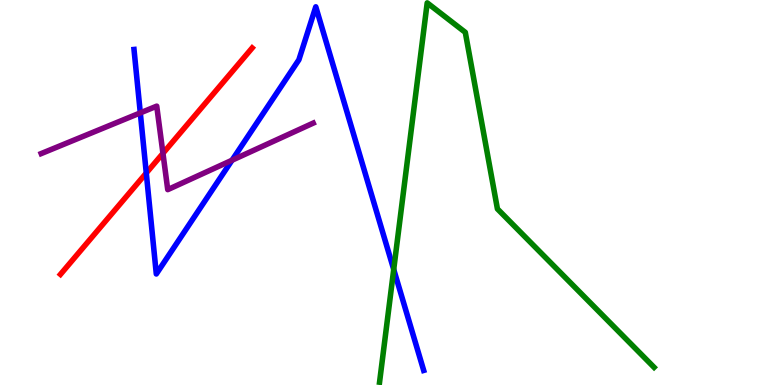[{'lines': ['blue', 'red'], 'intersections': [{'x': 1.89, 'y': 5.51}]}, {'lines': ['green', 'red'], 'intersections': []}, {'lines': ['purple', 'red'], 'intersections': [{'x': 2.1, 'y': 6.02}]}, {'lines': ['blue', 'green'], 'intersections': [{'x': 5.08, 'y': 3.0}]}, {'lines': ['blue', 'purple'], 'intersections': [{'x': 1.81, 'y': 7.07}, {'x': 2.99, 'y': 5.84}]}, {'lines': ['green', 'purple'], 'intersections': []}]